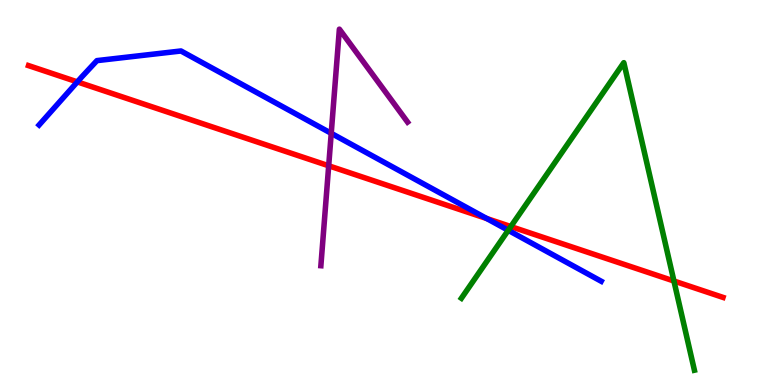[{'lines': ['blue', 'red'], 'intersections': [{'x': 0.998, 'y': 7.87}, {'x': 6.28, 'y': 4.32}]}, {'lines': ['green', 'red'], 'intersections': [{'x': 6.59, 'y': 4.12}, {'x': 8.7, 'y': 2.7}]}, {'lines': ['purple', 'red'], 'intersections': [{'x': 4.24, 'y': 5.69}]}, {'lines': ['blue', 'green'], 'intersections': [{'x': 6.56, 'y': 4.02}]}, {'lines': ['blue', 'purple'], 'intersections': [{'x': 4.27, 'y': 6.54}]}, {'lines': ['green', 'purple'], 'intersections': []}]